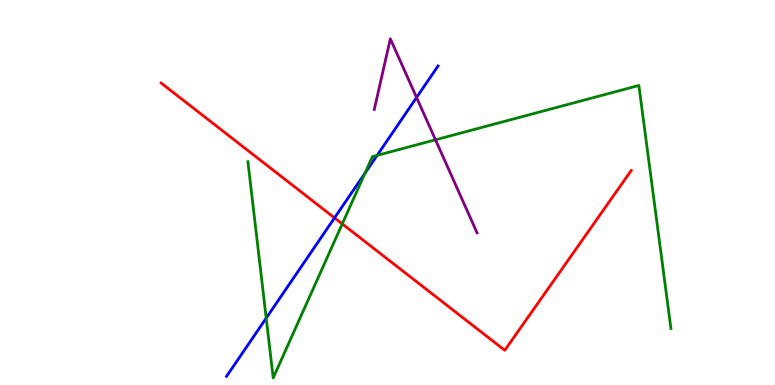[{'lines': ['blue', 'red'], 'intersections': [{'x': 4.32, 'y': 4.34}]}, {'lines': ['green', 'red'], 'intersections': [{'x': 4.42, 'y': 4.18}]}, {'lines': ['purple', 'red'], 'intersections': []}, {'lines': ['blue', 'green'], 'intersections': [{'x': 3.43, 'y': 1.74}, {'x': 4.71, 'y': 5.5}, {'x': 4.87, 'y': 5.96}]}, {'lines': ['blue', 'purple'], 'intersections': [{'x': 5.38, 'y': 7.47}]}, {'lines': ['green', 'purple'], 'intersections': [{'x': 5.62, 'y': 6.37}]}]